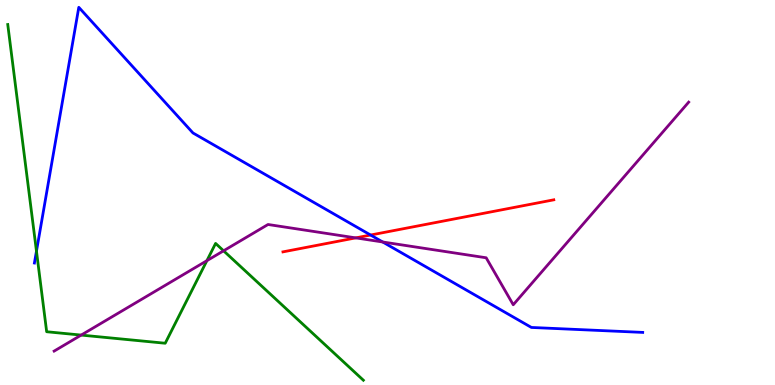[{'lines': ['blue', 'red'], 'intersections': [{'x': 4.78, 'y': 3.9}]}, {'lines': ['green', 'red'], 'intersections': []}, {'lines': ['purple', 'red'], 'intersections': [{'x': 4.59, 'y': 3.82}]}, {'lines': ['blue', 'green'], 'intersections': [{'x': 0.471, 'y': 3.48}]}, {'lines': ['blue', 'purple'], 'intersections': [{'x': 4.94, 'y': 3.71}]}, {'lines': ['green', 'purple'], 'intersections': [{'x': 1.05, 'y': 1.3}, {'x': 2.67, 'y': 3.23}, {'x': 2.88, 'y': 3.49}]}]